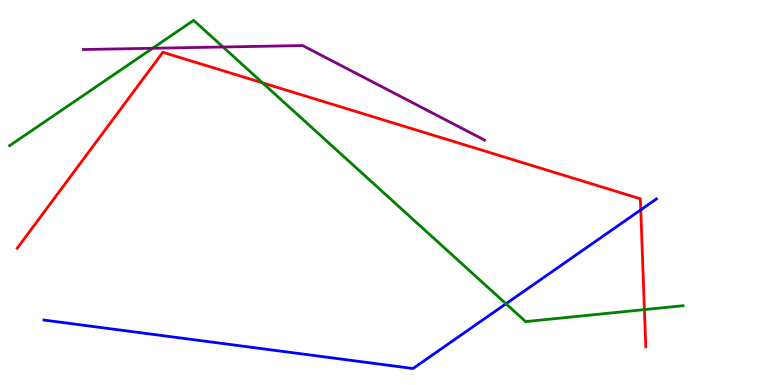[{'lines': ['blue', 'red'], 'intersections': [{'x': 8.27, 'y': 4.55}]}, {'lines': ['green', 'red'], 'intersections': [{'x': 3.39, 'y': 7.85}, {'x': 8.31, 'y': 1.96}]}, {'lines': ['purple', 'red'], 'intersections': []}, {'lines': ['blue', 'green'], 'intersections': [{'x': 6.53, 'y': 2.11}]}, {'lines': ['blue', 'purple'], 'intersections': []}, {'lines': ['green', 'purple'], 'intersections': [{'x': 1.97, 'y': 8.75}, {'x': 2.88, 'y': 8.78}]}]